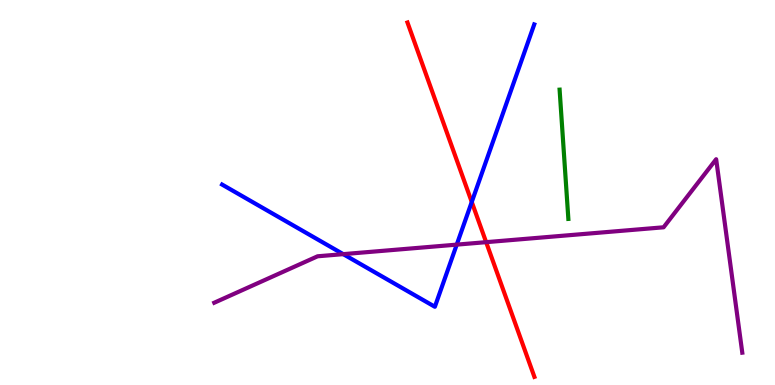[{'lines': ['blue', 'red'], 'intersections': [{'x': 6.09, 'y': 4.75}]}, {'lines': ['green', 'red'], 'intersections': []}, {'lines': ['purple', 'red'], 'intersections': [{'x': 6.27, 'y': 3.71}]}, {'lines': ['blue', 'green'], 'intersections': []}, {'lines': ['blue', 'purple'], 'intersections': [{'x': 4.43, 'y': 3.4}, {'x': 5.89, 'y': 3.65}]}, {'lines': ['green', 'purple'], 'intersections': []}]